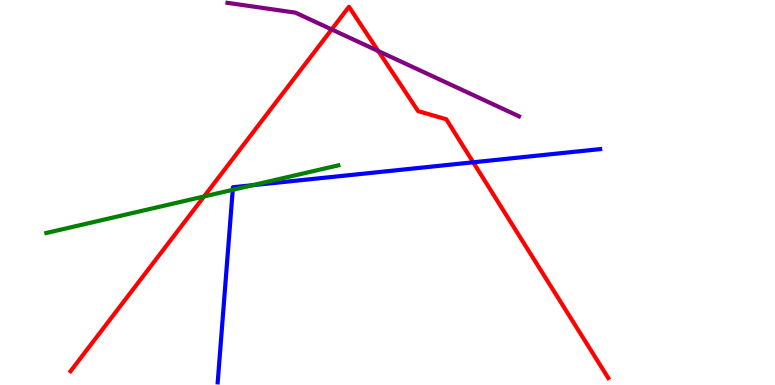[{'lines': ['blue', 'red'], 'intersections': [{'x': 6.11, 'y': 5.78}]}, {'lines': ['green', 'red'], 'intersections': [{'x': 2.63, 'y': 4.9}]}, {'lines': ['purple', 'red'], 'intersections': [{'x': 4.28, 'y': 9.24}, {'x': 4.88, 'y': 8.67}]}, {'lines': ['blue', 'green'], 'intersections': [{'x': 3.0, 'y': 5.07}, {'x': 3.26, 'y': 5.19}]}, {'lines': ['blue', 'purple'], 'intersections': []}, {'lines': ['green', 'purple'], 'intersections': []}]